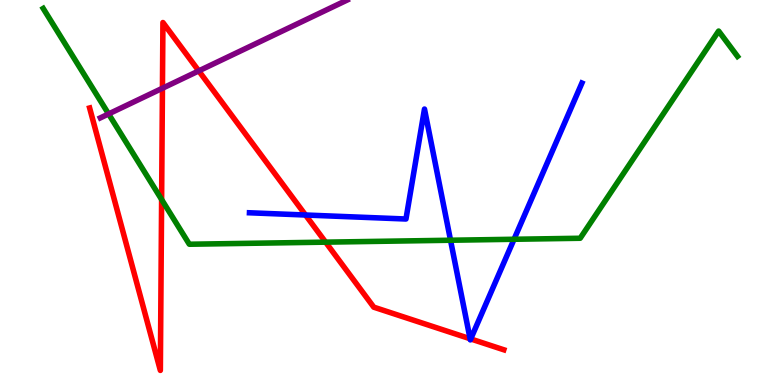[{'lines': ['blue', 'red'], 'intersections': [{'x': 3.94, 'y': 4.42}, {'x': 6.07, 'y': 1.2}, {'x': 6.07, 'y': 1.2}]}, {'lines': ['green', 'red'], 'intersections': [{'x': 2.09, 'y': 4.82}, {'x': 4.2, 'y': 3.71}]}, {'lines': ['purple', 'red'], 'intersections': [{'x': 2.1, 'y': 7.71}, {'x': 2.56, 'y': 8.16}]}, {'lines': ['blue', 'green'], 'intersections': [{'x': 5.81, 'y': 3.76}, {'x': 6.63, 'y': 3.79}]}, {'lines': ['blue', 'purple'], 'intersections': []}, {'lines': ['green', 'purple'], 'intersections': [{'x': 1.4, 'y': 7.04}]}]